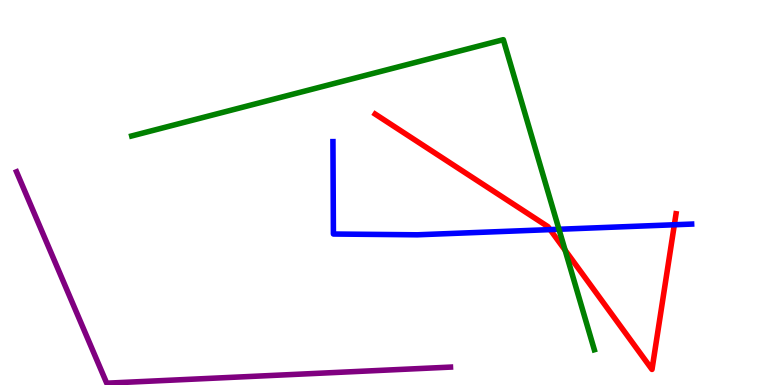[{'lines': ['blue', 'red'], 'intersections': [{'x': 7.1, 'y': 4.04}, {'x': 8.7, 'y': 4.16}]}, {'lines': ['green', 'red'], 'intersections': [{'x': 7.29, 'y': 3.5}]}, {'lines': ['purple', 'red'], 'intersections': []}, {'lines': ['blue', 'green'], 'intersections': [{'x': 7.21, 'y': 4.04}]}, {'lines': ['blue', 'purple'], 'intersections': []}, {'lines': ['green', 'purple'], 'intersections': []}]